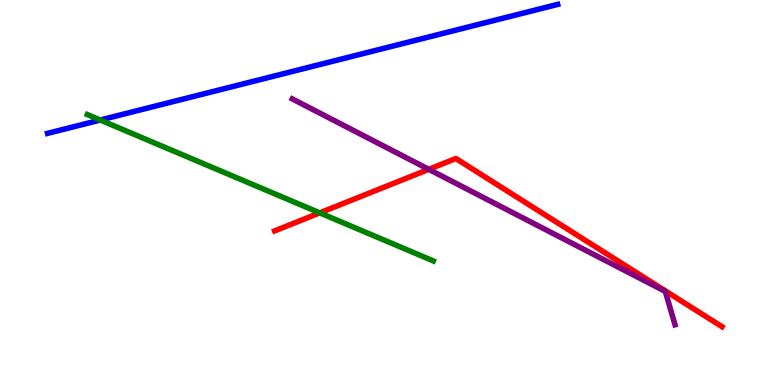[{'lines': ['blue', 'red'], 'intersections': []}, {'lines': ['green', 'red'], 'intersections': [{'x': 4.13, 'y': 4.47}]}, {'lines': ['purple', 'red'], 'intersections': [{'x': 5.53, 'y': 5.6}]}, {'lines': ['blue', 'green'], 'intersections': [{'x': 1.29, 'y': 6.88}]}, {'lines': ['blue', 'purple'], 'intersections': []}, {'lines': ['green', 'purple'], 'intersections': []}]